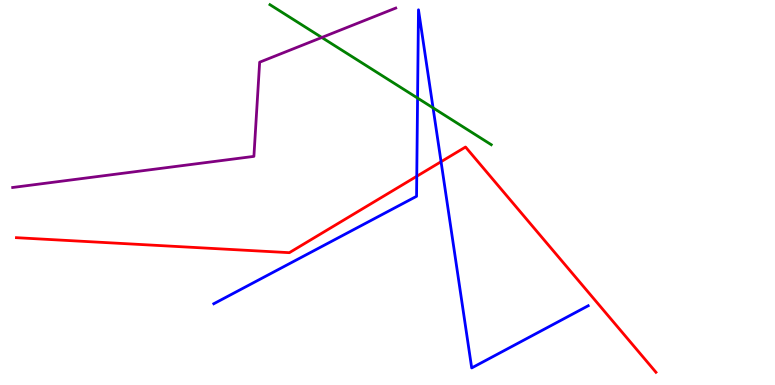[{'lines': ['blue', 'red'], 'intersections': [{'x': 5.38, 'y': 5.42}, {'x': 5.69, 'y': 5.8}]}, {'lines': ['green', 'red'], 'intersections': []}, {'lines': ['purple', 'red'], 'intersections': []}, {'lines': ['blue', 'green'], 'intersections': [{'x': 5.39, 'y': 7.45}, {'x': 5.59, 'y': 7.2}]}, {'lines': ['blue', 'purple'], 'intersections': []}, {'lines': ['green', 'purple'], 'intersections': [{'x': 4.15, 'y': 9.03}]}]